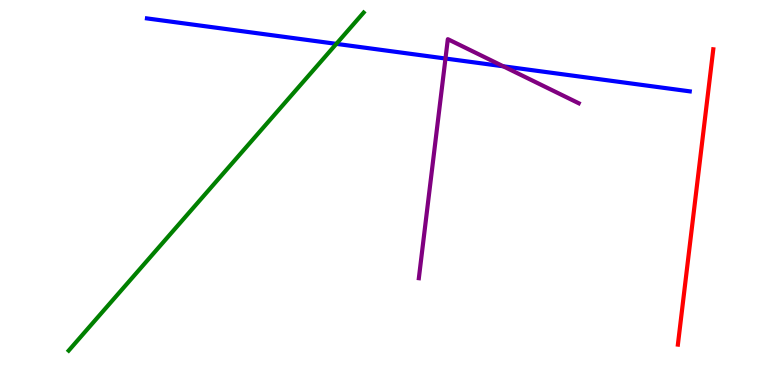[{'lines': ['blue', 'red'], 'intersections': []}, {'lines': ['green', 'red'], 'intersections': []}, {'lines': ['purple', 'red'], 'intersections': []}, {'lines': ['blue', 'green'], 'intersections': [{'x': 4.34, 'y': 8.86}]}, {'lines': ['blue', 'purple'], 'intersections': [{'x': 5.75, 'y': 8.48}, {'x': 6.49, 'y': 8.28}]}, {'lines': ['green', 'purple'], 'intersections': []}]